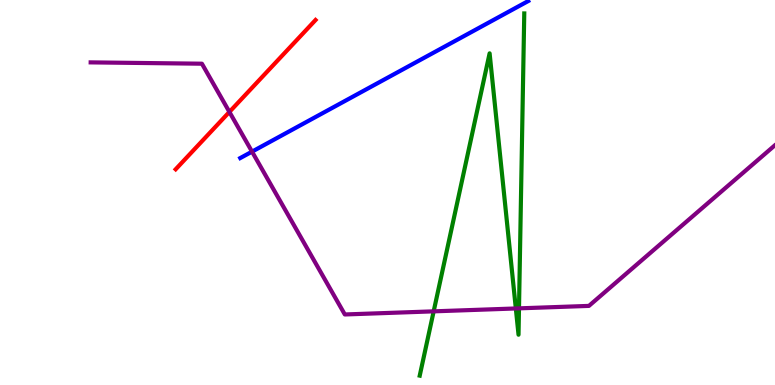[{'lines': ['blue', 'red'], 'intersections': []}, {'lines': ['green', 'red'], 'intersections': []}, {'lines': ['purple', 'red'], 'intersections': [{'x': 2.96, 'y': 7.09}]}, {'lines': ['blue', 'green'], 'intersections': []}, {'lines': ['blue', 'purple'], 'intersections': [{'x': 3.25, 'y': 6.06}]}, {'lines': ['green', 'purple'], 'intersections': [{'x': 5.6, 'y': 1.91}, {'x': 6.66, 'y': 1.99}, {'x': 6.7, 'y': 1.99}]}]